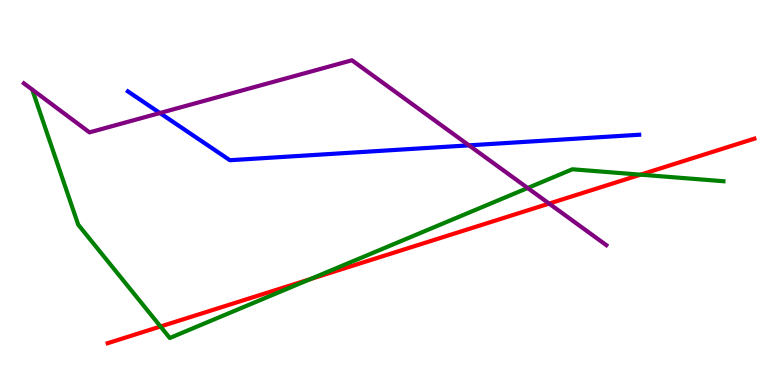[{'lines': ['blue', 'red'], 'intersections': []}, {'lines': ['green', 'red'], 'intersections': [{'x': 2.07, 'y': 1.52}, {'x': 4.0, 'y': 2.75}, {'x': 8.27, 'y': 5.46}]}, {'lines': ['purple', 'red'], 'intersections': [{'x': 7.09, 'y': 4.71}]}, {'lines': ['blue', 'green'], 'intersections': []}, {'lines': ['blue', 'purple'], 'intersections': [{'x': 2.06, 'y': 7.06}, {'x': 6.05, 'y': 6.22}]}, {'lines': ['green', 'purple'], 'intersections': [{'x': 6.81, 'y': 5.12}]}]